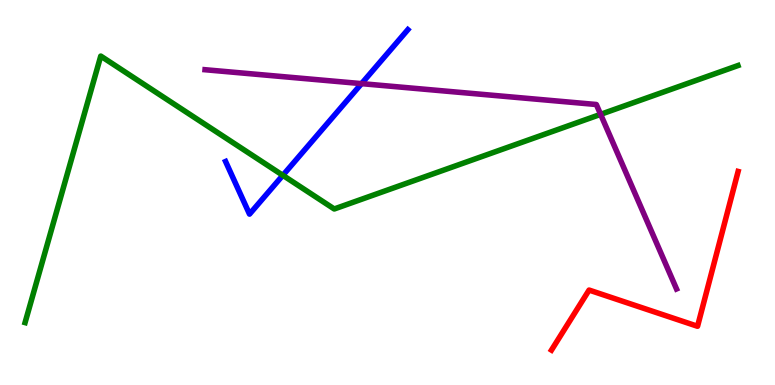[{'lines': ['blue', 'red'], 'intersections': []}, {'lines': ['green', 'red'], 'intersections': []}, {'lines': ['purple', 'red'], 'intersections': []}, {'lines': ['blue', 'green'], 'intersections': [{'x': 3.65, 'y': 5.45}]}, {'lines': ['blue', 'purple'], 'intersections': [{'x': 4.66, 'y': 7.83}]}, {'lines': ['green', 'purple'], 'intersections': [{'x': 7.75, 'y': 7.03}]}]